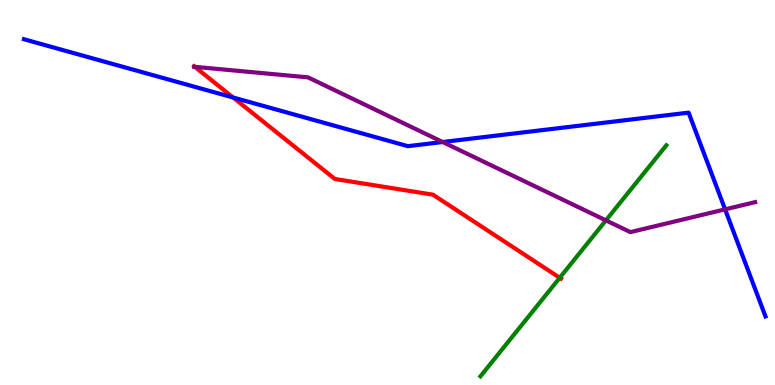[{'lines': ['blue', 'red'], 'intersections': [{'x': 3.01, 'y': 7.47}]}, {'lines': ['green', 'red'], 'intersections': [{'x': 7.22, 'y': 2.79}]}, {'lines': ['purple', 'red'], 'intersections': [{'x': 2.51, 'y': 8.26}]}, {'lines': ['blue', 'green'], 'intersections': []}, {'lines': ['blue', 'purple'], 'intersections': [{'x': 5.71, 'y': 6.31}, {'x': 9.36, 'y': 4.56}]}, {'lines': ['green', 'purple'], 'intersections': [{'x': 7.82, 'y': 4.28}]}]